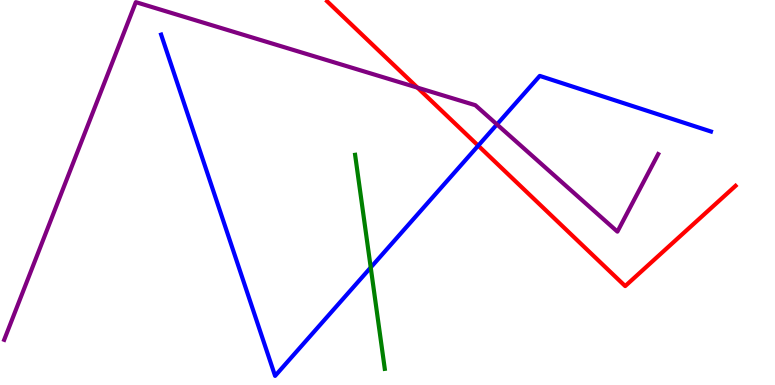[{'lines': ['blue', 'red'], 'intersections': [{'x': 6.17, 'y': 6.22}]}, {'lines': ['green', 'red'], 'intersections': []}, {'lines': ['purple', 'red'], 'intersections': [{'x': 5.39, 'y': 7.72}]}, {'lines': ['blue', 'green'], 'intersections': [{'x': 4.78, 'y': 3.05}]}, {'lines': ['blue', 'purple'], 'intersections': [{'x': 6.41, 'y': 6.77}]}, {'lines': ['green', 'purple'], 'intersections': []}]